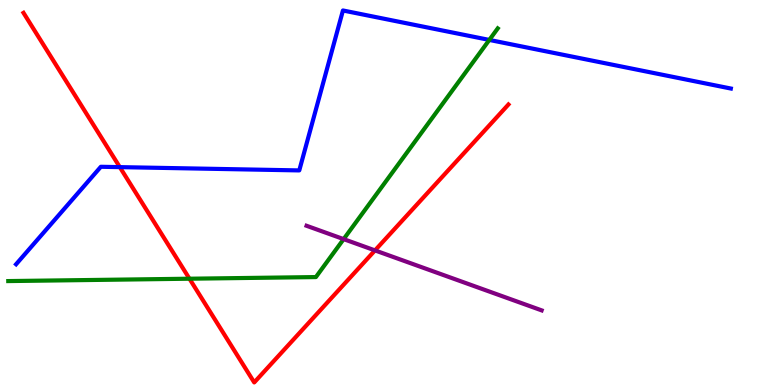[{'lines': ['blue', 'red'], 'intersections': [{'x': 1.55, 'y': 5.66}]}, {'lines': ['green', 'red'], 'intersections': [{'x': 2.44, 'y': 2.76}]}, {'lines': ['purple', 'red'], 'intersections': [{'x': 4.84, 'y': 3.5}]}, {'lines': ['blue', 'green'], 'intersections': [{'x': 6.31, 'y': 8.96}]}, {'lines': ['blue', 'purple'], 'intersections': []}, {'lines': ['green', 'purple'], 'intersections': [{'x': 4.43, 'y': 3.79}]}]